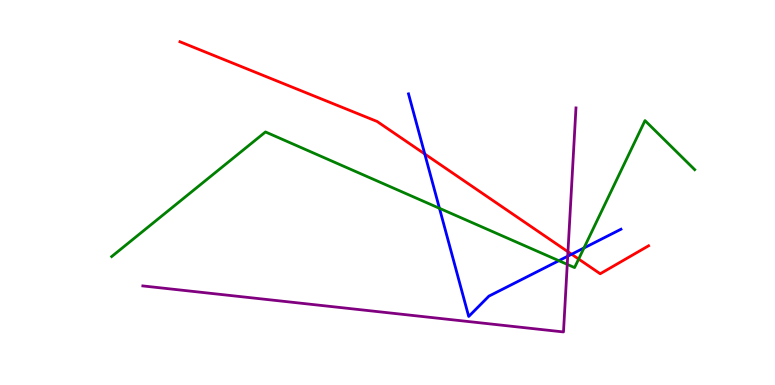[{'lines': ['blue', 'red'], 'intersections': [{'x': 5.48, 'y': 6.0}, {'x': 7.38, 'y': 3.4}]}, {'lines': ['green', 'red'], 'intersections': [{'x': 7.47, 'y': 3.27}]}, {'lines': ['purple', 'red'], 'intersections': [{'x': 7.33, 'y': 3.46}]}, {'lines': ['blue', 'green'], 'intersections': [{'x': 5.67, 'y': 4.59}, {'x': 7.21, 'y': 3.23}, {'x': 7.54, 'y': 3.56}]}, {'lines': ['blue', 'purple'], 'intersections': [{'x': 7.33, 'y': 3.35}]}, {'lines': ['green', 'purple'], 'intersections': [{'x': 7.32, 'y': 3.13}]}]